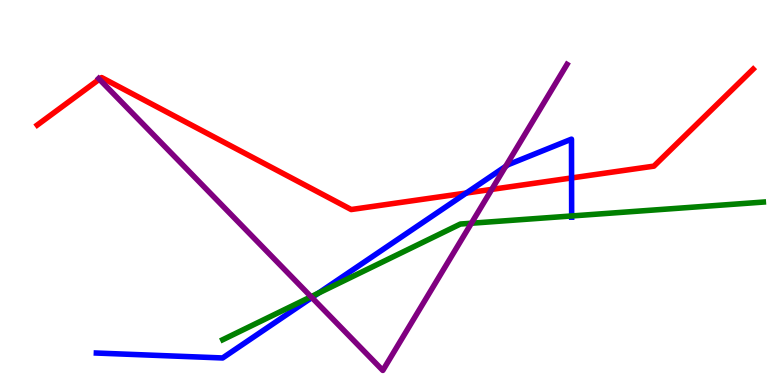[{'lines': ['blue', 'red'], 'intersections': [{'x': 6.02, 'y': 4.99}, {'x': 7.38, 'y': 5.38}]}, {'lines': ['green', 'red'], 'intersections': []}, {'lines': ['purple', 'red'], 'intersections': [{'x': 1.28, 'y': 7.94}, {'x': 6.35, 'y': 5.08}]}, {'lines': ['blue', 'green'], 'intersections': [{'x': 4.11, 'y': 2.38}, {'x': 7.38, 'y': 4.39}]}, {'lines': ['blue', 'purple'], 'intersections': [{'x': 4.02, 'y': 2.27}, {'x': 6.52, 'y': 5.68}]}, {'lines': ['green', 'purple'], 'intersections': [{'x': 4.01, 'y': 2.29}, {'x': 6.08, 'y': 4.2}]}]